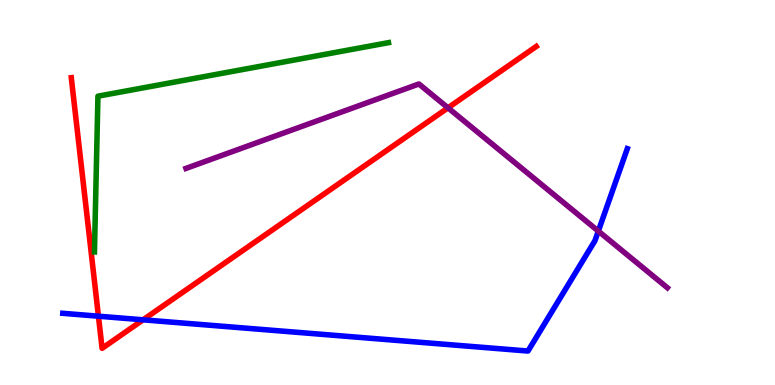[{'lines': ['blue', 'red'], 'intersections': [{'x': 1.27, 'y': 1.79}, {'x': 1.85, 'y': 1.69}]}, {'lines': ['green', 'red'], 'intersections': []}, {'lines': ['purple', 'red'], 'intersections': [{'x': 5.78, 'y': 7.2}]}, {'lines': ['blue', 'green'], 'intersections': []}, {'lines': ['blue', 'purple'], 'intersections': [{'x': 7.72, 'y': 4.0}]}, {'lines': ['green', 'purple'], 'intersections': []}]